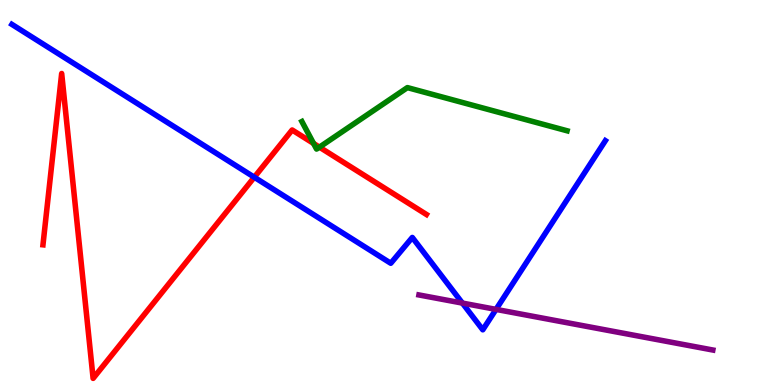[{'lines': ['blue', 'red'], 'intersections': [{'x': 3.28, 'y': 5.4}]}, {'lines': ['green', 'red'], 'intersections': [{'x': 4.05, 'y': 6.27}, {'x': 4.12, 'y': 6.18}]}, {'lines': ['purple', 'red'], 'intersections': []}, {'lines': ['blue', 'green'], 'intersections': []}, {'lines': ['blue', 'purple'], 'intersections': [{'x': 5.97, 'y': 2.13}, {'x': 6.4, 'y': 1.96}]}, {'lines': ['green', 'purple'], 'intersections': []}]